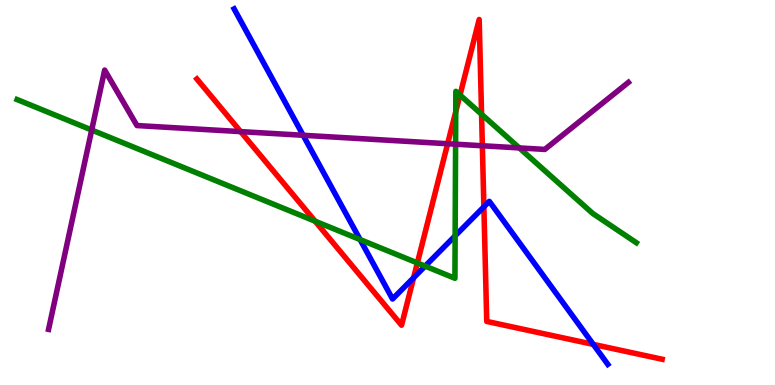[{'lines': ['blue', 'red'], 'intersections': [{'x': 5.34, 'y': 2.79}, {'x': 6.24, 'y': 4.63}, {'x': 7.66, 'y': 1.05}]}, {'lines': ['green', 'red'], 'intersections': [{'x': 4.07, 'y': 4.25}, {'x': 5.39, 'y': 3.17}, {'x': 5.88, 'y': 7.1}, {'x': 5.94, 'y': 7.53}, {'x': 6.21, 'y': 7.03}]}, {'lines': ['purple', 'red'], 'intersections': [{'x': 3.11, 'y': 6.58}, {'x': 5.78, 'y': 6.27}, {'x': 6.22, 'y': 6.21}]}, {'lines': ['blue', 'green'], 'intersections': [{'x': 4.65, 'y': 3.78}, {'x': 5.49, 'y': 3.09}, {'x': 5.87, 'y': 3.87}]}, {'lines': ['blue', 'purple'], 'intersections': [{'x': 3.91, 'y': 6.49}]}, {'lines': ['green', 'purple'], 'intersections': [{'x': 1.18, 'y': 6.62}, {'x': 5.88, 'y': 6.25}, {'x': 6.7, 'y': 6.16}]}]